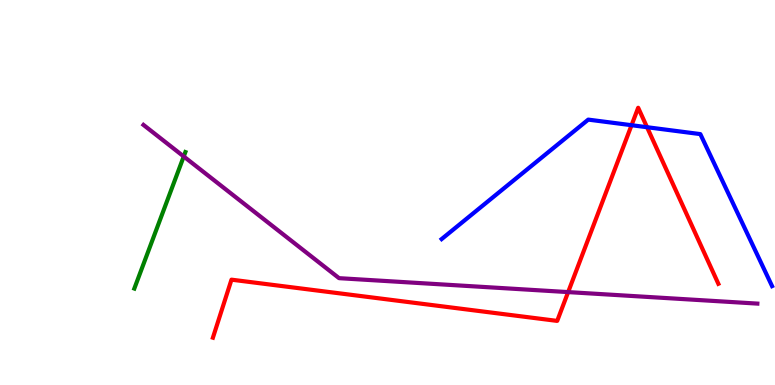[{'lines': ['blue', 'red'], 'intersections': [{'x': 8.15, 'y': 6.75}, {'x': 8.35, 'y': 6.7}]}, {'lines': ['green', 'red'], 'intersections': []}, {'lines': ['purple', 'red'], 'intersections': [{'x': 7.33, 'y': 2.41}]}, {'lines': ['blue', 'green'], 'intersections': []}, {'lines': ['blue', 'purple'], 'intersections': []}, {'lines': ['green', 'purple'], 'intersections': [{'x': 2.37, 'y': 5.94}]}]